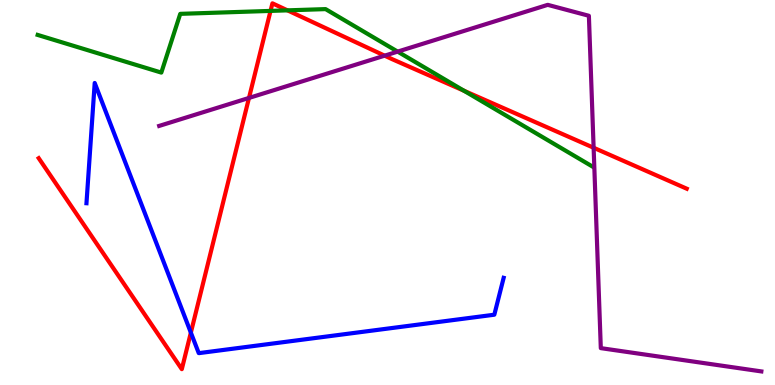[{'lines': ['blue', 'red'], 'intersections': [{'x': 2.46, 'y': 1.36}]}, {'lines': ['green', 'red'], 'intersections': [{'x': 3.49, 'y': 9.72}, {'x': 3.71, 'y': 9.73}, {'x': 5.99, 'y': 7.64}]}, {'lines': ['purple', 'red'], 'intersections': [{'x': 3.21, 'y': 7.46}, {'x': 4.96, 'y': 8.55}, {'x': 7.66, 'y': 6.16}]}, {'lines': ['blue', 'green'], 'intersections': []}, {'lines': ['blue', 'purple'], 'intersections': []}, {'lines': ['green', 'purple'], 'intersections': [{'x': 5.13, 'y': 8.66}]}]